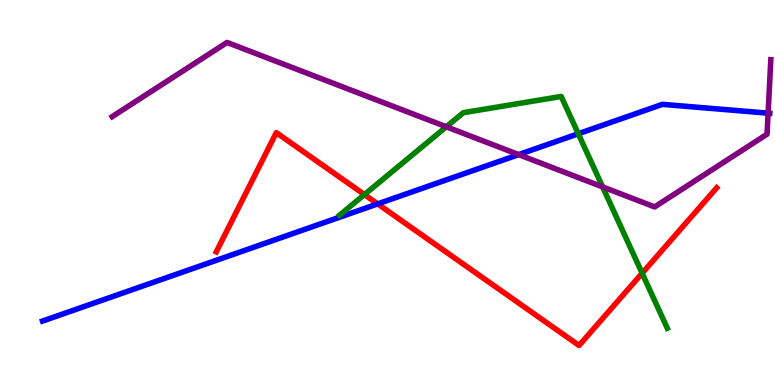[{'lines': ['blue', 'red'], 'intersections': [{'x': 4.87, 'y': 4.7}]}, {'lines': ['green', 'red'], 'intersections': [{'x': 4.7, 'y': 4.95}, {'x': 8.29, 'y': 2.9}]}, {'lines': ['purple', 'red'], 'intersections': []}, {'lines': ['blue', 'green'], 'intersections': [{'x': 7.46, 'y': 6.53}]}, {'lines': ['blue', 'purple'], 'intersections': [{'x': 6.69, 'y': 5.98}, {'x': 9.91, 'y': 7.06}]}, {'lines': ['green', 'purple'], 'intersections': [{'x': 5.76, 'y': 6.71}, {'x': 7.78, 'y': 5.15}]}]